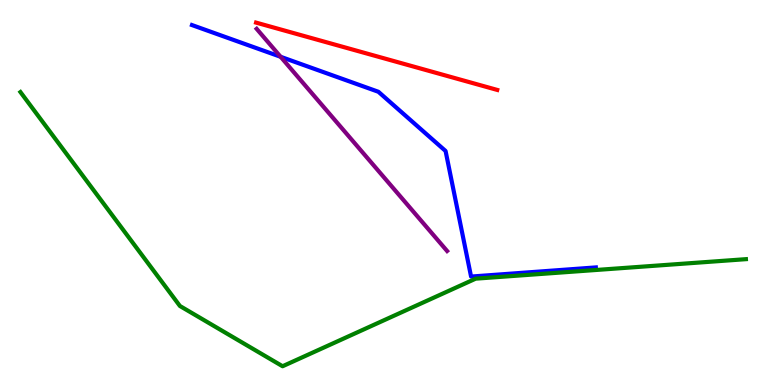[{'lines': ['blue', 'red'], 'intersections': []}, {'lines': ['green', 'red'], 'intersections': []}, {'lines': ['purple', 'red'], 'intersections': []}, {'lines': ['blue', 'green'], 'intersections': []}, {'lines': ['blue', 'purple'], 'intersections': [{'x': 3.62, 'y': 8.53}]}, {'lines': ['green', 'purple'], 'intersections': []}]